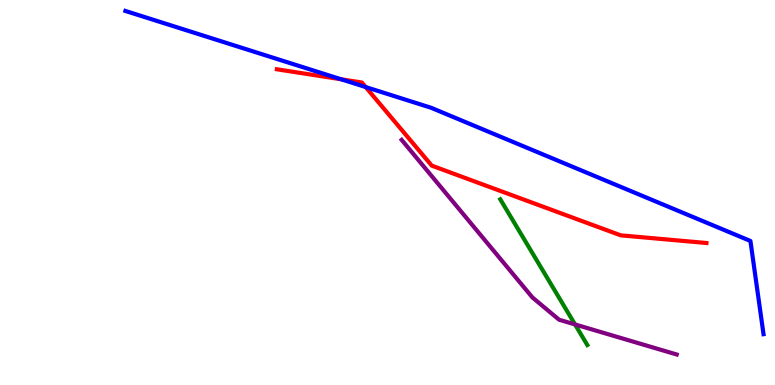[{'lines': ['blue', 'red'], 'intersections': [{'x': 4.4, 'y': 7.94}, {'x': 4.72, 'y': 7.74}]}, {'lines': ['green', 'red'], 'intersections': []}, {'lines': ['purple', 'red'], 'intersections': []}, {'lines': ['blue', 'green'], 'intersections': []}, {'lines': ['blue', 'purple'], 'intersections': []}, {'lines': ['green', 'purple'], 'intersections': [{'x': 7.42, 'y': 1.57}]}]